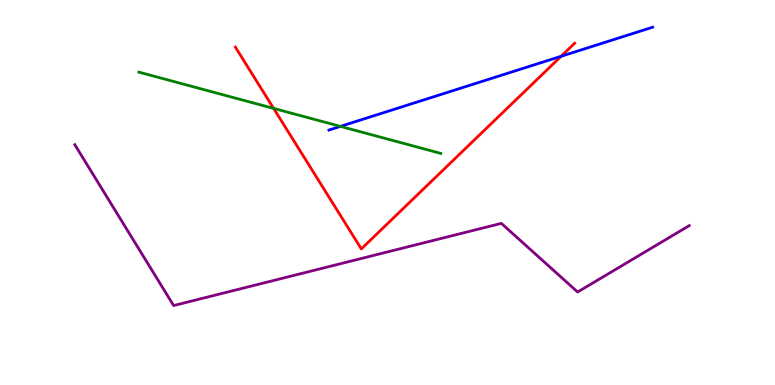[{'lines': ['blue', 'red'], 'intersections': [{'x': 7.24, 'y': 8.54}]}, {'lines': ['green', 'red'], 'intersections': [{'x': 3.53, 'y': 7.18}]}, {'lines': ['purple', 'red'], 'intersections': []}, {'lines': ['blue', 'green'], 'intersections': [{'x': 4.39, 'y': 6.72}]}, {'lines': ['blue', 'purple'], 'intersections': []}, {'lines': ['green', 'purple'], 'intersections': []}]